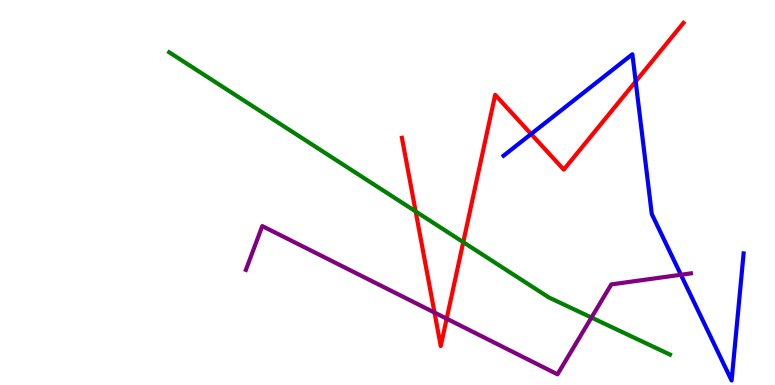[{'lines': ['blue', 'red'], 'intersections': [{'x': 6.85, 'y': 6.52}, {'x': 8.2, 'y': 7.88}]}, {'lines': ['green', 'red'], 'intersections': [{'x': 5.36, 'y': 4.51}, {'x': 5.98, 'y': 3.71}]}, {'lines': ['purple', 'red'], 'intersections': [{'x': 5.61, 'y': 1.88}, {'x': 5.76, 'y': 1.72}]}, {'lines': ['blue', 'green'], 'intersections': []}, {'lines': ['blue', 'purple'], 'intersections': [{'x': 8.79, 'y': 2.86}]}, {'lines': ['green', 'purple'], 'intersections': [{'x': 7.63, 'y': 1.75}]}]